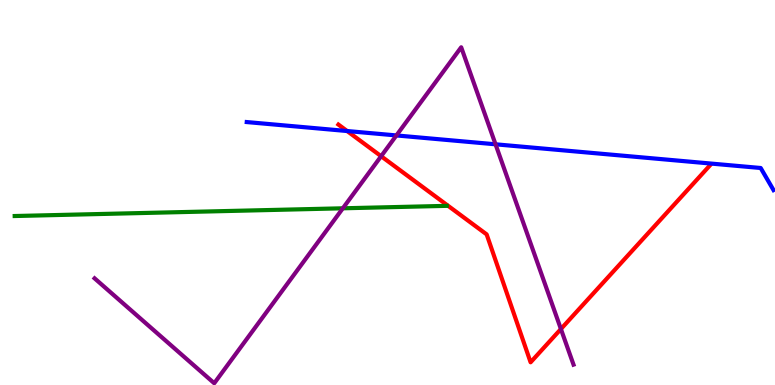[{'lines': ['blue', 'red'], 'intersections': [{'x': 4.48, 'y': 6.6}]}, {'lines': ['green', 'red'], 'intersections': []}, {'lines': ['purple', 'red'], 'intersections': [{'x': 4.92, 'y': 5.94}, {'x': 7.24, 'y': 1.45}]}, {'lines': ['blue', 'green'], 'intersections': []}, {'lines': ['blue', 'purple'], 'intersections': [{'x': 5.11, 'y': 6.48}, {'x': 6.39, 'y': 6.25}]}, {'lines': ['green', 'purple'], 'intersections': [{'x': 4.42, 'y': 4.59}]}]